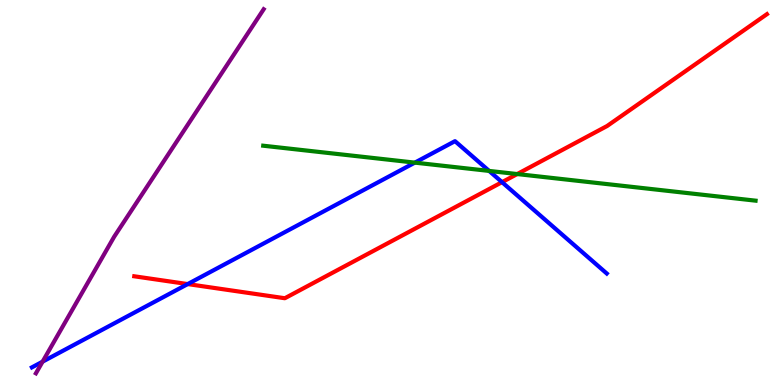[{'lines': ['blue', 'red'], 'intersections': [{'x': 2.42, 'y': 2.62}, {'x': 6.48, 'y': 5.27}]}, {'lines': ['green', 'red'], 'intersections': [{'x': 6.67, 'y': 5.48}]}, {'lines': ['purple', 'red'], 'intersections': []}, {'lines': ['blue', 'green'], 'intersections': [{'x': 5.35, 'y': 5.78}, {'x': 6.31, 'y': 5.56}]}, {'lines': ['blue', 'purple'], 'intersections': [{'x': 0.549, 'y': 0.606}]}, {'lines': ['green', 'purple'], 'intersections': []}]